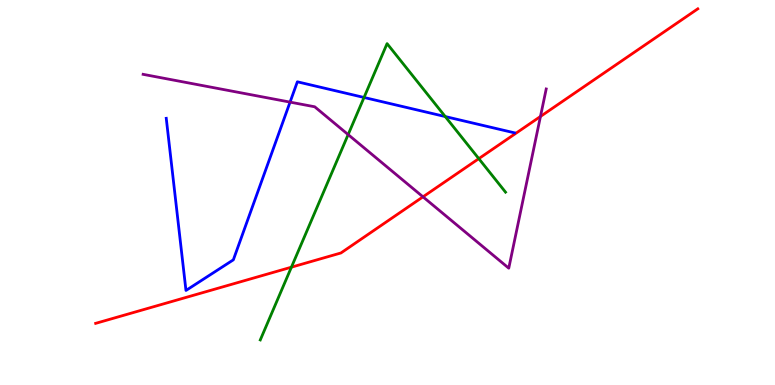[{'lines': ['blue', 'red'], 'intersections': []}, {'lines': ['green', 'red'], 'intersections': [{'x': 3.76, 'y': 3.06}, {'x': 6.18, 'y': 5.88}]}, {'lines': ['purple', 'red'], 'intersections': [{'x': 5.46, 'y': 4.89}, {'x': 6.97, 'y': 6.97}]}, {'lines': ['blue', 'green'], 'intersections': [{'x': 4.7, 'y': 7.47}, {'x': 5.74, 'y': 6.97}]}, {'lines': ['blue', 'purple'], 'intersections': [{'x': 3.74, 'y': 7.35}]}, {'lines': ['green', 'purple'], 'intersections': [{'x': 4.49, 'y': 6.5}]}]